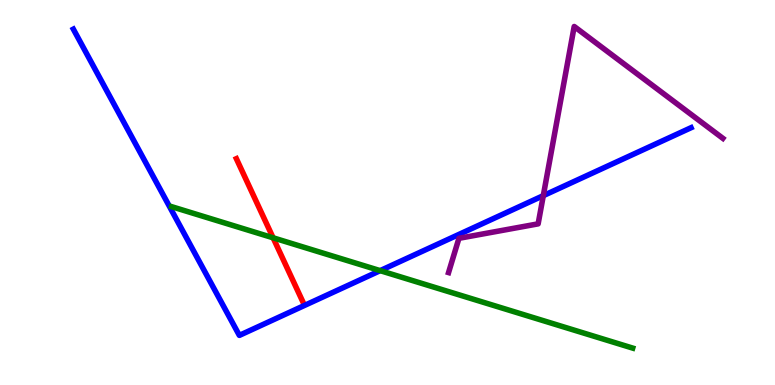[{'lines': ['blue', 'red'], 'intersections': []}, {'lines': ['green', 'red'], 'intersections': [{'x': 3.52, 'y': 3.82}]}, {'lines': ['purple', 'red'], 'intersections': []}, {'lines': ['blue', 'green'], 'intersections': [{'x': 4.91, 'y': 2.97}]}, {'lines': ['blue', 'purple'], 'intersections': [{'x': 7.01, 'y': 4.92}]}, {'lines': ['green', 'purple'], 'intersections': []}]